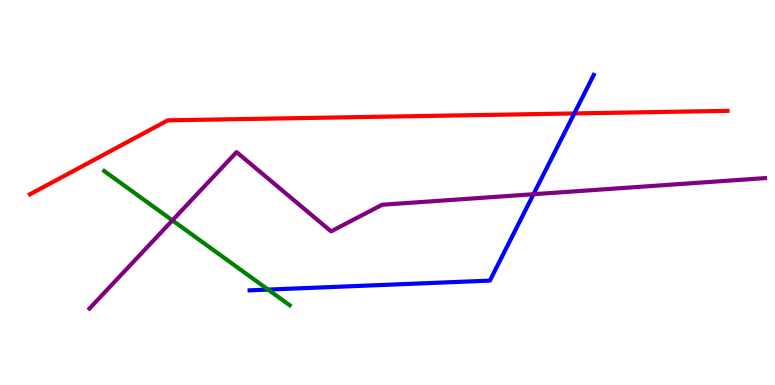[{'lines': ['blue', 'red'], 'intersections': [{'x': 7.41, 'y': 7.05}]}, {'lines': ['green', 'red'], 'intersections': []}, {'lines': ['purple', 'red'], 'intersections': []}, {'lines': ['blue', 'green'], 'intersections': [{'x': 3.46, 'y': 2.48}]}, {'lines': ['blue', 'purple'], 'intersections': [{'x': 6.88, 'y': 4.96}]}, {'lines': ['green', 'purple'], 'intersections': [{'x': 2.22, 'y': 4.28}]}]